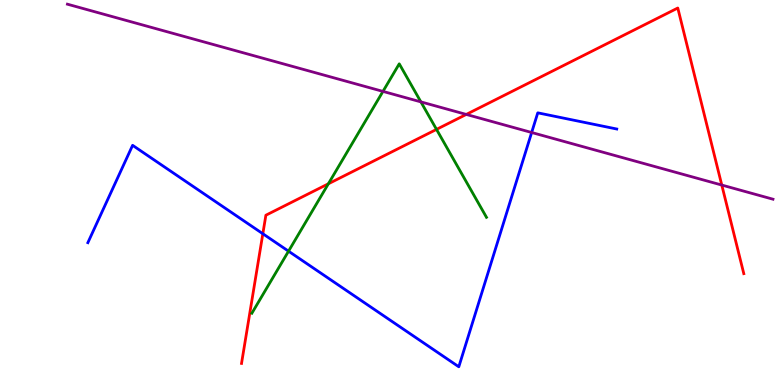[{'lines': ['blue', 'red'], 'intersections': [{'x': 3.39, 'y': 3.93}]}, {'lines': ['green', 'red'], 'intersections': [{'x': 4.24, 'y': 5.23}, {'x': 5.63, 'y': 6.64}]}, {'lines': ['purple', 'red'], 'intersections': [{'x': 6.02, 'y': 7.03}, {'x': 9.31, 'y': 5.19}]}, {'lines': ['blue', 'green'], 'intersections': [{'x': 3.72, 'y': 3.48}]}, {'lines': ['blue', 'purple'], 'intersections': [{'x': 6.86, 'y': 6.56}]}, {'lines': ['green', 'purple'], 'intersections': [{'x': 4.94, 'y': 7.63}, {'x': 5.43, 'y': 7.35}]}]